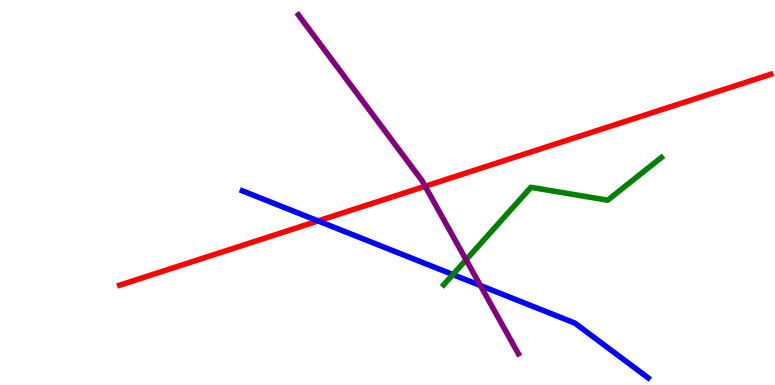[{'lines': ['blue', 'red'], 'intersections': [{'x': 4.1, 'y': 4.26}]}, {'lines': ['green', 'red'], 'intersections': []}, {'lines': ['purple', 'red'], 'intersections': [{'x': 5.49, 'y': 5.16}]}, {'lines': ['blue', 'green'], 'intersections': [{'x': 5.84, 'y': 2.87}]}, {'lines': ['blue', 'purple'], 'intersections': [{'x': 6.2, 'y': 2.58}]}, {'lines': ['green', 'purple'], 'intersections': [{'x': 6.01, 'y': 3.25}]}]